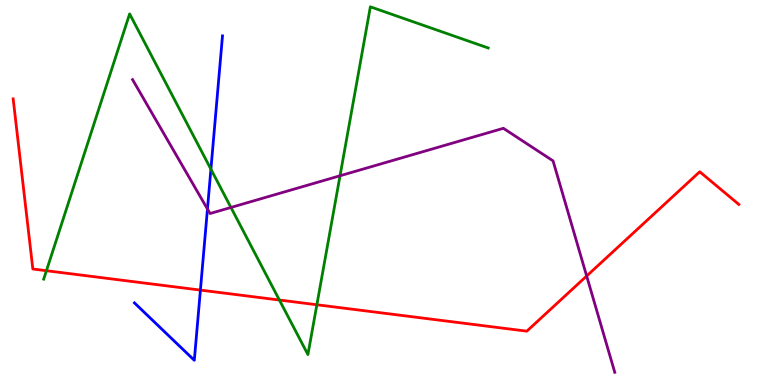[{'lines': ['blue', 'red'], 'intersections': [{'x': 2.59, 'y': 2.47}]}, {'lines': ['green', 'red'], 'intersections': [{'x': 0.599, 'y': 2.97}, {'x': 3.61, 'y': 2.21}, {'x': 4.09, 'y': 2.08}]}, {'lines': ['purple', 'red'], 'intersections': [{'x': 7.57, 'y': 2.83}]}, {'lines': ['blue', 'green'], 'intersections': [{'x': 2.72, 'y': 5.61}]}, {'lines': ['blue', 'purple'], 'intersections': [{'x': 2.68, 'y': 4.57}]}, {'lines': ['green', 'purple'], 'intersections': [{'x': 2.98, 'y': 4.61}, {'x': 4.39, 'y': 5.43}]}]